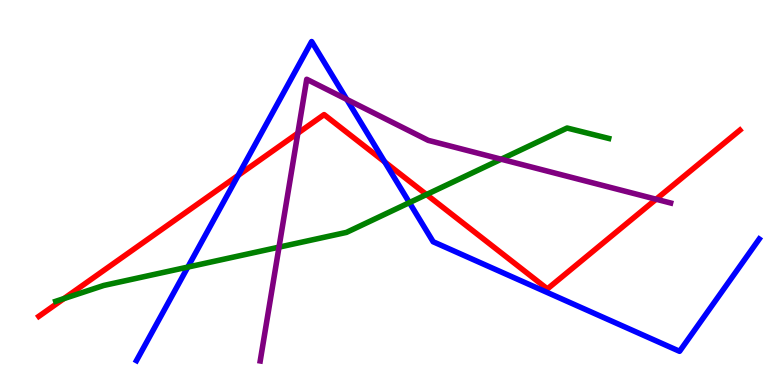[{'lines': ['blue', 'red'], 'intersections': [{'x': 3.07, 'y': 5.44}, {'x': 4.96, 'y': 5.79}]}, {'lines': ['green', 'red'], 'intersections': [{'x': 0.825, 'y': 2.24}, {'x': 5.5, 'y': 4.95}]}, {'lines': ['purple', 'red'], 'intersections': [{'x': 3.84, 'y': 6.54}, {'x': 8.47, 'y': 4.82}]}, {'lines': ['blue', 'green'], 'intersections': [{'x': 2.42, 'y': 3.06}, {'x': 5.28, 'y': 4.74}]}, {'lines': ['blue', 'purple'], 'intersections': [{'x': 4.47, 'y': 7.42}]}, {'lines': ['green', 'purple'], 'intersections': [{'x': 3.6, 'y': 3.58}, {'x': 6.47, 'y': 5.86}]}]